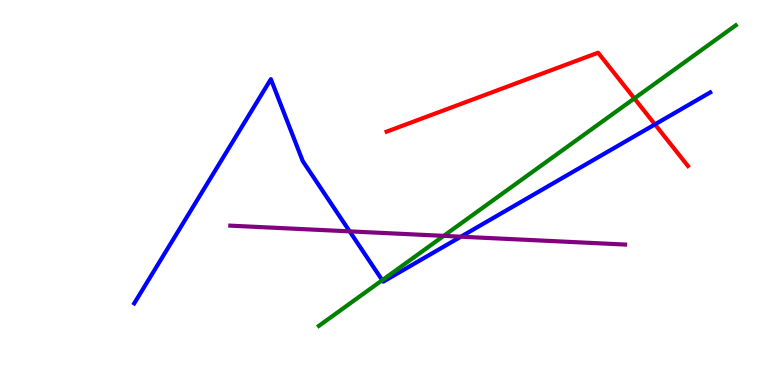[{'lines': ['blue', 'red'], 'intersections': [{'x': 8.45, 'y': 6.77}]}, {'lines': ['green', 'red'], 'intersections': [{'x': 8.19, 'y': 7.44}]}, {'lines': ['purple', 'red'], 'intersections': []}, {'lines': ['blue', 'green'], 'intersections': [{'x': 4.93, 'y': 2.72}]}, {'lines': ['blue', 'purple'], 'intersections': [{'x': 4.51, 'y': 3.99}, {'x': 5.95, 'y': 3.85}]}, {'lines': ['green', 'purple'], 'intersections': [{'x': 5.73, 'y': 3.87}]}]